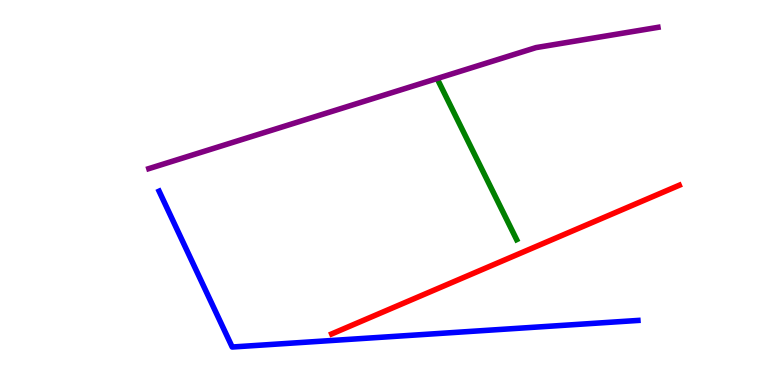[{'lines': ['blue', 'red'], 'intersections': []}, {'lines': ['green', 'red'], 'intersections': []}, {'lines': ['purple', 'red'], 'intersections': []}, {'lines': ['blue', 'green'], 'intersections': []}, {'lines': ['blue', 'purple'], 'intersections': []}, {'lines': ['green', 'purple'], 'intersections': []}]